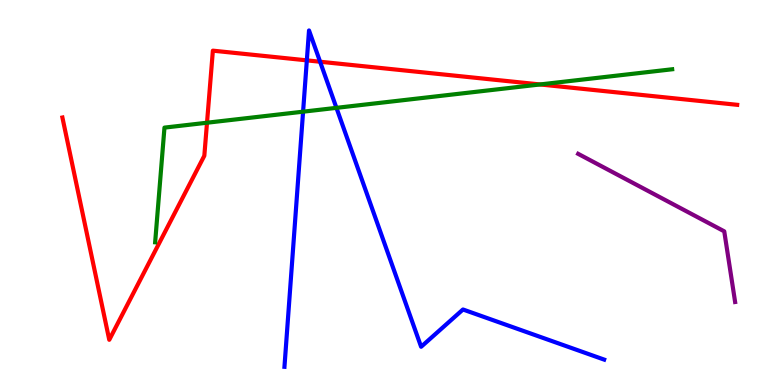[{'lines': ['blue', 'red'], 'intersections': [{'x': 3.96, 'y': 8.43}, {'x': 4.13, 'y': 8.4}]}, {'lines': ['green', 'red'], 'intersections': [{'x': 2.67, 'y': 6.81}, {'x': 6.97, 'y': 7.81}]}, {'lines': ['purple', 'red'], 'intersections': []}, {'lines': ['blue', 'green'], 'intersections': [{'x': 3.91, 'y': 7.1}, {'x': 4.34, 'y': 7.2}]}, {'lines': ['blue', 'purple'], 'intersections': []}, {'lines': ['green', 'purple'], 'intersections': []}]